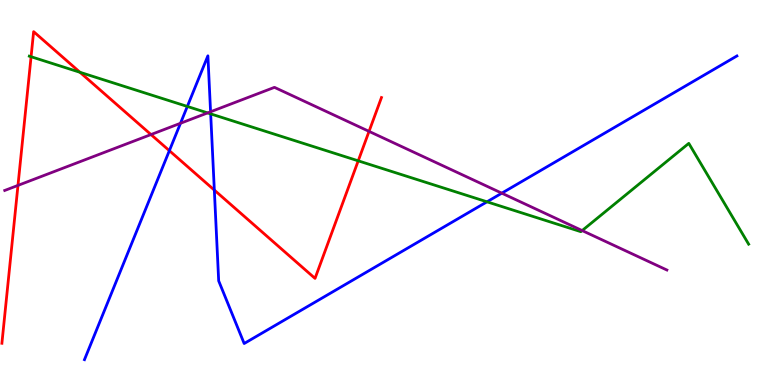[{'lines': ['blue', 'red'], 'intersections': [{'x': 2.19, 'y': 6.09}, {'x': 2.77, 'y': 5.06}]}, {'lines': ['green', 'red'], 'intersections': [{'x': 0.401, 'y': 8.53}, {'x': 1.03, 'y': 8.12}, {'x': 4.62, 'y': 5.82}]}, {'lines': ['purple', 'red'], 'intersections': [{'x': 0.232, 'y': 5.18}, {'x': 1.95, 'y': 6.51}, {'x': 4.76, 'y': 6.59}]}, {'lines': ['blue', 'green'], 'intersections': [{'x': 2.42, 'y': 7.24}, {'x': 2.72, 'y': 7.04}, {'x': 6.28, 'y': 4.76}]}, {'lines': ['blue', 'purple'], 'intersections': [{'x': 2.33, 'y': 6.8}, {'x': 2.72, 'y': 7.1}, {'x': 6.47, 'y': 4.98}]}, {'lines': ['green', 'purple'], 'intersections': [{'x': 2.68, 'y': 7.07}, {'x': 7.51, 'y': 4.01}]}]